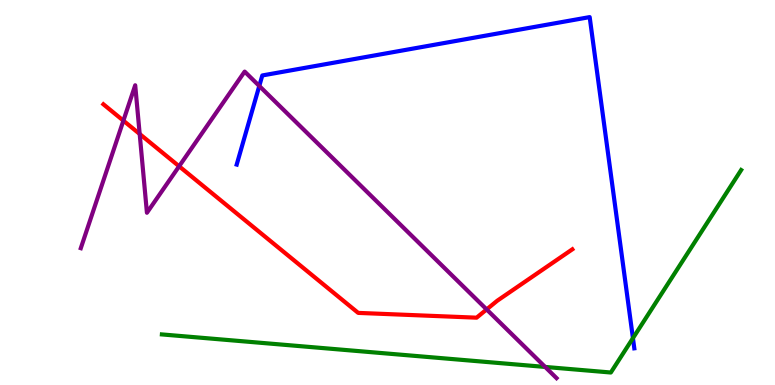[{'lines': ['blue', 'red'], 'intersections': []}, {'lines': ['green', 'red'], 'intersections': []}, {'lines': ['purple', 'red'], 'intersections': [{'x': 1.59, 'y': 6.87}, {'x': 1.8, 'y': 6.52}, {'x': 2.31, 'y': 5.68}, {'x': 6.28, 'y': 1.96}]}, {'lines': ['blue', 'green'], 'intersections': [{'x': 8.17, 'y': 1.22}]}, {'lines': ['blue', 'purple'], 'intersections': [{'x': 3.35, 'y': 7.77}]}, {'lines': ['green', 'purple'], 'intersections': [{'x': 7.03, 'y': 0.469}]}]